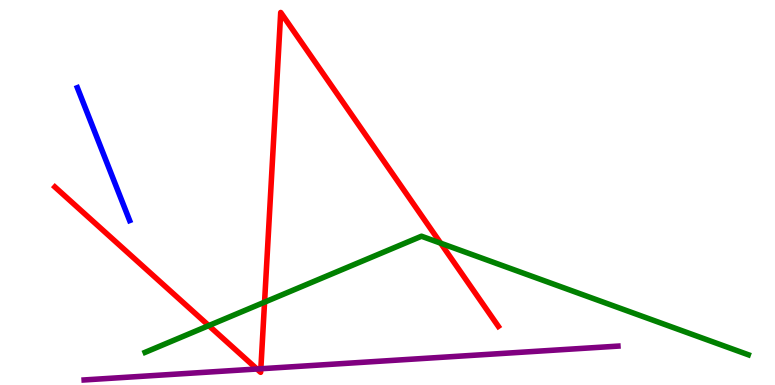[{'lines': ['blue', 'red'], 'intersections': []}, {'lines': ['green', 'red'], 'intersections': [{'x': 2.69, 'y': 1.54}, {'x': 3.41, 'y': 2.15}, {'x': 5.69, 'y': 3.68}]}, {'lines': ['purple', 'red'], 'intersections': [{'x': 3.32, 'y': 0.416}, {'x': 3.37, 'y': 0.422}]}, {'lines': ['blue', 'green'], 'intersections': []}, {'lines': ['blue', 'purple'], 'intersections': []}, {'lines': ['green', 'purple'], 'intersections': []}]